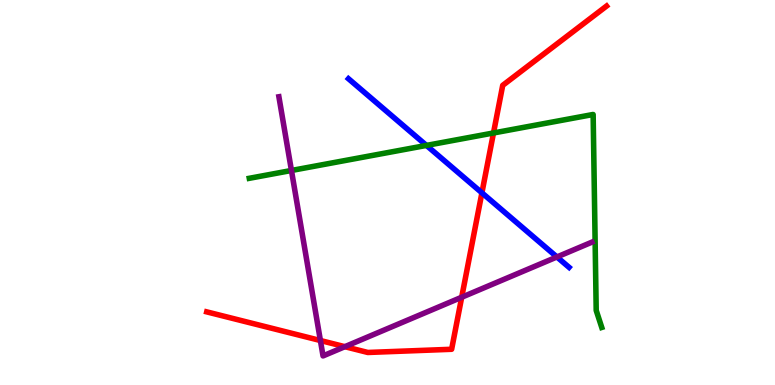[{'lines': ['blue', 'red'], 'intersections': [{'x': 6.22, 'y': 4.99}]}, {'lines': ['green', 'red'], 'intersections': [{'x': 6.37, 'y': 6.55}]}, {'lines': ['purple', 'red'], 'intersections': [{'x': 4.13, 'y': 1.16}, {'x': 4.45, 'y': 0.995}, {'x': 5.96, 'y': 2.28}]}, {'lines': ['blue', 'green'], 'intersections': [{'x': 5.5, 'y': 6.22}]}, {'lines': ['blue', 'purple'], 'intersections': [{'x': 7.19, 'y': 3.33}]}, {'lines': ['green', 'purple'], 'intersections': [{'x': 3.76, 'y': 5.57}]}]